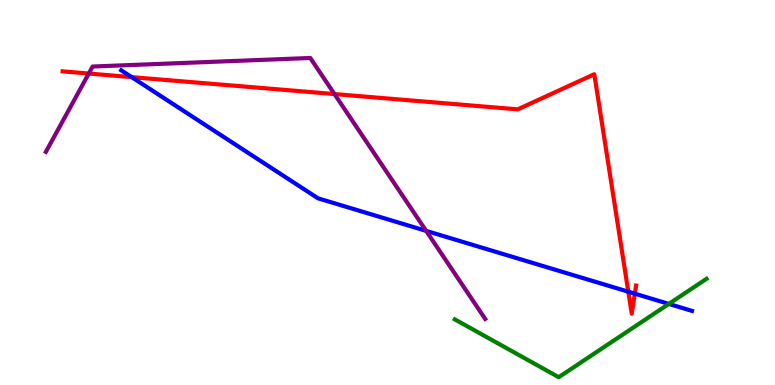[{'lines': ['blue', 'red'], 'intersections': [{'x': 1.7, 'y': 8.0}, {'x': 8.11, 'y': 2.42}, {'x': 8.19, 'y': 2.37}]}, {'lines': ['green', 'red'], 'intersections': []}, {'lines': ['purple', 'red'], 'intersections': [{'x': 1.15, 'y': 8.09}, {'x': 4.32, 'y': 7.56}]}, {'lines': ['blue', 'green'], 'intersections': [{'x': 8.63, 'y': 2.11}]}, {'lines': ['blue', 'purple'], 'intersections': [{'x': 5.5, 'y': 4.0}]}, {'lines': ['green', 'purple'], 'intersections': []}]